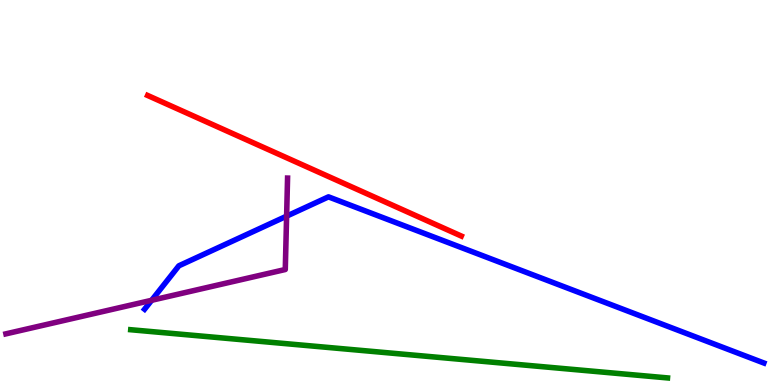[{'lines': ['blue', 'red'], 'intersections': []}, {'lines': ['green', 'red'], 'intersections': []}, {'lines': ['purple', 'red'], 'intersections': []}, {'lines': ['blue', 'green'], 'intersections': []}, {'lines': ['blue', 'purple'], 'intersections': [{'x': 1.96, 'y': 2.2}, {'x': 3.7, 'y': 4.39}]}, {'lines': ['green', 'purple'], 'intersections': []}]